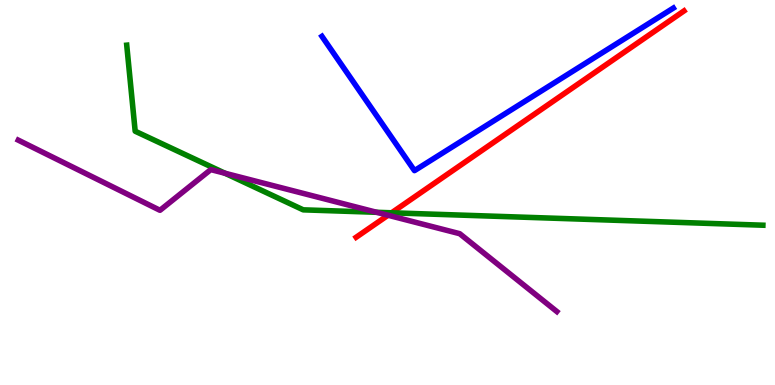[{'lines': ['blue', 'red'], 'intersections': []}, {'lines': ['green', 'red'], 'intersections': [{'x': 5.05, 'y': 4.47}]}, {'lines': ['purple', 'red'], 'intersections': [{'x': 5.01, 'y': 4.41}]}, {'lines': ['blue', 'green'], 'intersections': []}, {'lines': ['blue', 'purple'], 'intersections': []}, {'lines': ['green', 'purple'], 'intersections': [{'x': 2.9, 'y': 5.5}, {'x': 4.86, 'y': 4.49}]}]